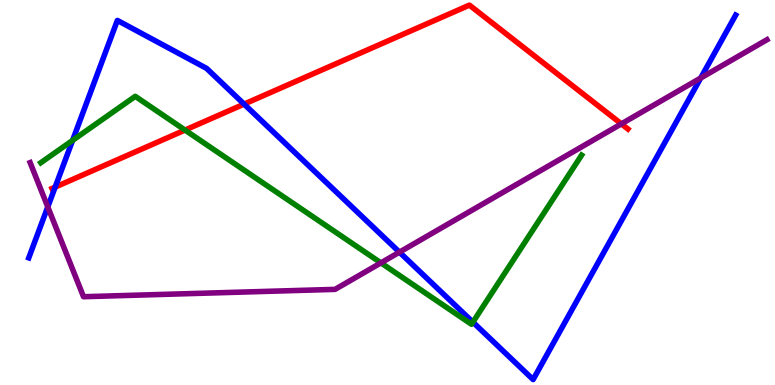[{'lines': ['blue', 'red'], 'intersections': [{'x': 0.712, 'y': 5.14}, {'x': 3.15, 'y': 7.3}]}, {'lines': ['green', 'red'], 'intersections': [{'x': 2.39, 'y': 6.62}]}, {'lines': ['purple', 'red'], 'intersections': [{'x': 8.02, 'y': 6.78}]}, {'lines': ['blue', 'green'], 'intersections': [{'x': 0.937, 'y': 6.35}, {'x': 6.1, 'y': 1.63}]}, {'lines': ['blue', 'purple'], 'intersections': [{'x': 0.616, 'y': 4.63}, {'x': 5.15, 'y': 3.45}, {'x': 9.04, 'y': 7.97}]}, {'lines': ['green', 'purple'], 'intersections': [{'x': 4.92, 'y': 3.17}]}]